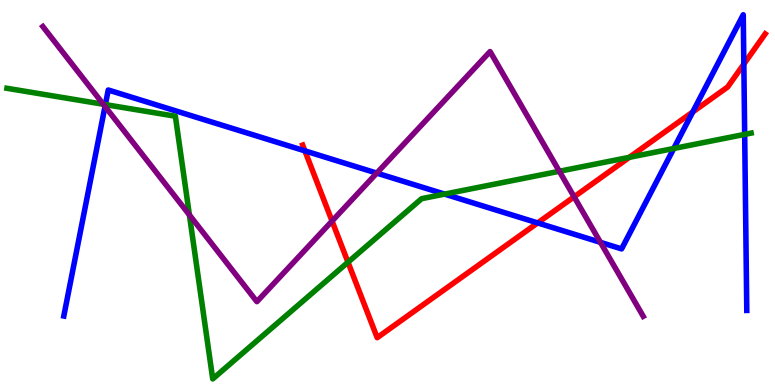[{'lines': ['blue', 'red'], 'intersections': [{'x': 3.93, 'y': 6.08}, {'x': 6.94, 'y': 4.21}, {'x': 8.94, 'y': 7.09}, {'x': 9.6, 'y': 8.34}]}, {'lines': ['green', 'red'], 'intersections': [{'x': 4.49, 'y': 3.19}, {'x': 8.12, 'y': 5.91}]}, {'lines': ['purple', 'red'], 'intersections': [{'x': 4.28, 'y': 4.26}, {'x': 7.41, 'y': 4.89}]}, {'lines': ['blue', 'green'], 'intersections': [{'x': 1.36, 'y': 7.28}, {'x': 5.74, 'y': 4.96}, {'x': 8.69, 'y': 6.14}, {'x': 9.61, 'y': 6.51}]}, {'lines': ['blue', 'purple'], 'intersections': [{'x': 1.35, 'y': 7.24}, {'x': 4.86, 'y': 5.5}, {'x': 7.75, 'y': 3.71}]}, {'lines': ['green', 'purple'], 'intersections': [{'x': 1.33, 'y': 7.29}, {'x': 2.44, 'y': 4.42}, {'x': 7.22, 'y': 5.55}]}]